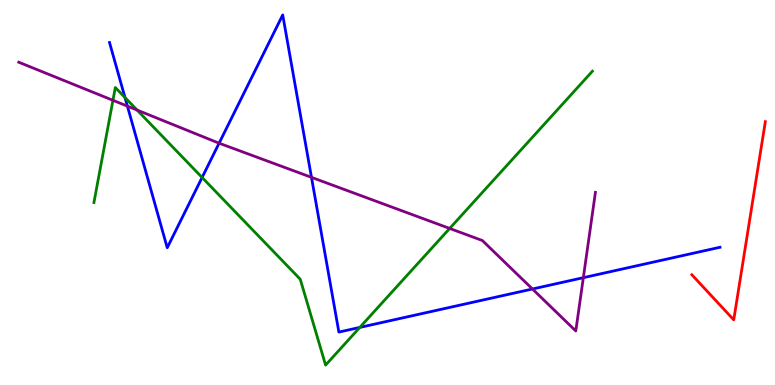[{'lines': ['blue', 'red'], 'intersections': []}, {'lines': ['green', 'red'], 'intersections': []}, {'lines': ['purple', 'red'], 'intersections': []}, {'lines': ['blue', 'green'], 'intersections': [{'x': 1.61, 'y': 7.47}, {'x': 2.61, 'y': 5.39}, {'x': 4.64, 'y': 1.5}]}, {'lines': ['blue', 'purple'], 'intersections': [{'x': 1.64, 'y': 7.24}, {'x': 2.83, 'y': 6.28}, {'x': 4.02, 'y': 5.39}, {'x': 6.87, 'y': 2.49}, {'x': 7.53, 'y': 2.79}]}, {'lines': ['green', 'purple'], 'intersections': [{'x': 1.46, 'y': 7.39}, {'x': 1.77, 'y': 7.14}, {'x': 5.8, 'y': 4.07}]}]